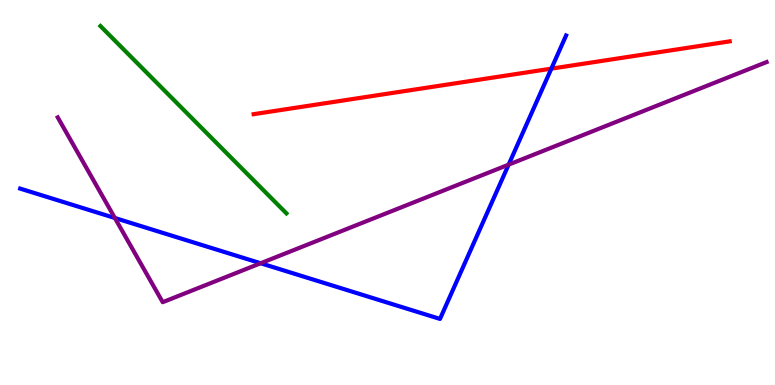[{'lines': ['blue', 'red'], 'intersections': [{'x': 7.11, 'y': 8.22}]}, {'lines': ['green', 'red'], 'intersections': []}, {'lines': ['purple', 'red'], 'intersections': []}, {'lines': ['blue', 'green'], 'intersections': []}, {'lines': ['blue', 'purple'], 'intersections': [{'x': 1.48, 'y': 4.34}, {'x': 3.36, 'y': 3.16}, {'x': 6.56, 'y': 5.72}]}, {'lines': ['green', 'purple'], 'intersections': []}]